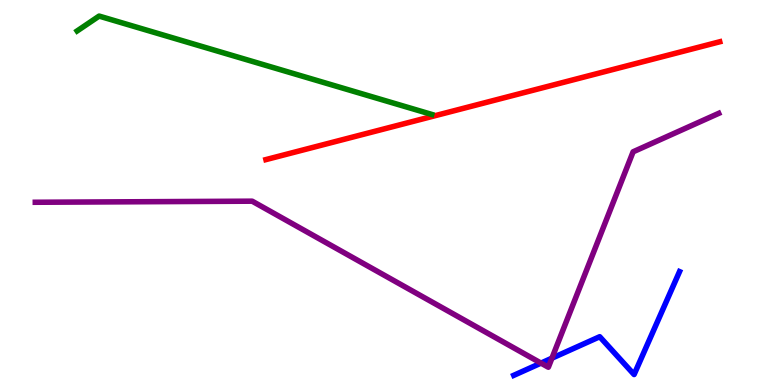[{'lines': ['blue', 'red'], 'intersections': []}, {'lines': ['green', 'red'], 'intersections': []}, {'lines': ['purple', 'red'], 'intersections': []}, {'lines': ['blue', 'green'], 'intersections': []}, {'lines': ['blue', 'purple'], 'intersections': [{'x': 6.98, 'y': 0.569}, {'x': 7.12, 'y': 0.696}]}, {'lines': ['green', 'purple'], 'intersections': []}]